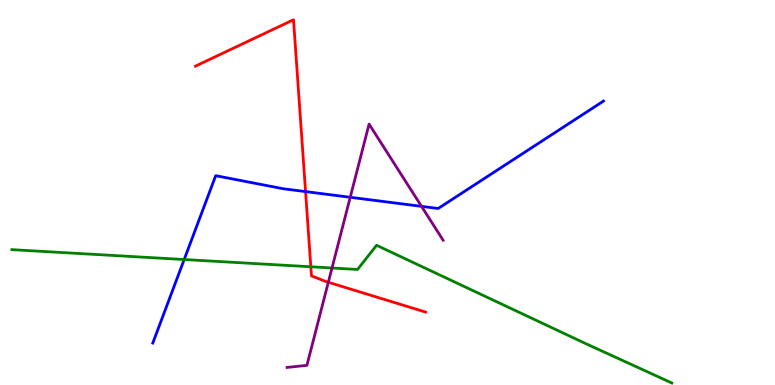[{'lines': ['blue', 'red'], 'intersections': [{'x': 3.94, 'y': 5.02}]}, {'lines': ['green', 'red'], 'intersections': [{'x': 4.01, 'y': 3.07}]}, {'lines': ['purple', 'red'], 'intersections': [{'x': 4.24, 'y': 2.67}]}, {'lines': ['blue', 'green'], 'intersections': [{'x': 2.38, 'y': 3.26}]}, {'lines': ['blue', 'purple'], 'intersections': [{'x': 4.52, 'y': 4.88}, {'x': 5.44, 'y': 4.64}]}, {'lines': ['green', 'purple'], 'intersections': [{'x': 4.28, 'y': 3.04}]}]